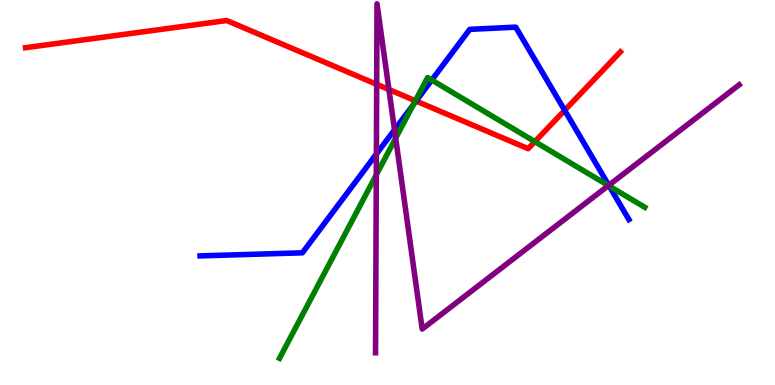[{'lines': ['blue', 'red'], 'intersections': [{'x': 5.37, 'y': 7.38}, {'x': 7.29, 'y': 7.13}]}, {'lines': ['green', 'red'], 'intersections': [{'x': 5.36, 'y': 7.38}, {'x': 6.9, 'y': 6.32}]}, {'lines': ['purple', 'red'], 'intersections': [{'x': 4.86, 'y': 7.81}, {'x': 5.02, 'y': 7.68}]}, {'lines': ['blue', 'green'], 'intersections': [{'x': 5.33, 'y': 7.28}, {'x': 5.57, 'y': 7.92}, {'x': 7.86, 'y': 5.17}]}, {'lines': ['blue', 'purple'], 'intersections': [{'x': 4.86, 'y': 6.0}, {'x': 5.09, 'y': 6.63}, {'x': 7.85, 'y': 5.19}]}, {'lines': ['green', 'purple'], 'intersections': [{'x': 4.86, 'y': 5.46}, {'x': 5.11, 'y': 6.41}, {'x': 7.85, 'y': 5.18}]}]